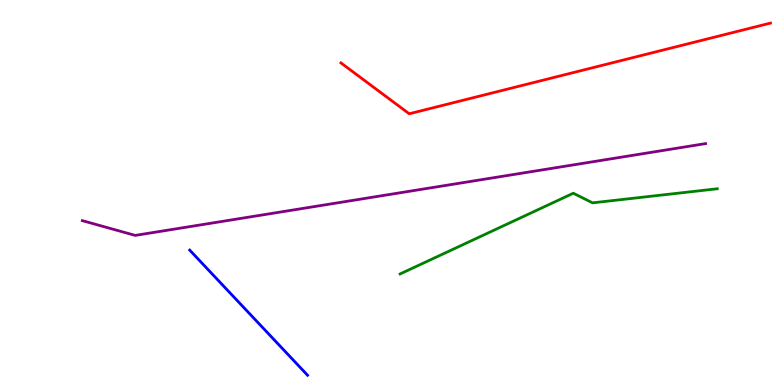[{'lines': ['blue', 'red'], 'intersections': []}, {'lines': ['green', 'red'], 'intersections': []}, {'lines': ['purple', 'red'], 'intersections': []}, {'lines': ['blue', 'green'], 'intersections': []}, {'lines': ['blue', 'purple'], 'intersections': []}, {'lines': ['green', 'purple'], 'intersections': []}]